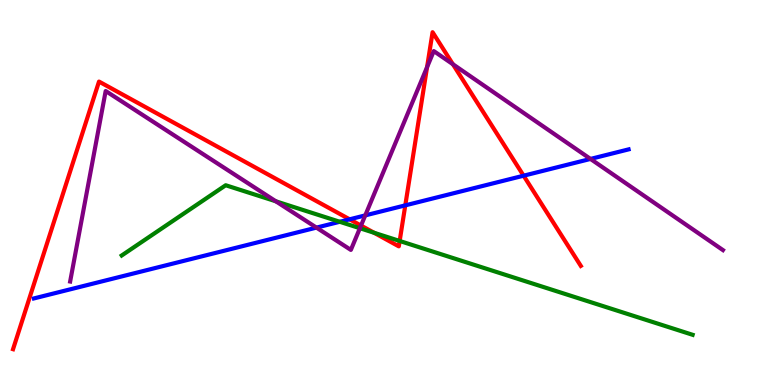[{'lines': ['blue', 'red'], 'intersections': [{'x': 4.51, 'y': 4.3}, {'x': 5.23, 'y': 4.67}, {'x': 6.76, 'y': 5.44}]}, {'lines': ['green', 'red'], 'intersections': [{'x': 4.83, 'y': 3.95}, {'x': 5.16, 'y': 3.74}]}, {'lines': ['purple', 'red'], 'intersections': [{'x': 4.66, 'y': 4.14}, {'x': 5.51, 'y': 8.26}, {'x': 5.84, 'y': 8.33}]}, {'lines': ['blue', 'green'], 'intersections': [{'x': 4.38, 'y': 4.24}]}, {'lines': ['blue', 'purple'], 'intersections': [{'x': 4.08, 'y': 4.09}, {'x': 4.71, 'y': 4.41}, {'x': 7.62, 'y': 5.87}]}, {'lines': ['green', 'purple'], 'intersections': [{'x': 3.56, 'y': 4.77}, {'x': 4.64, 'y': 4.07}]}]